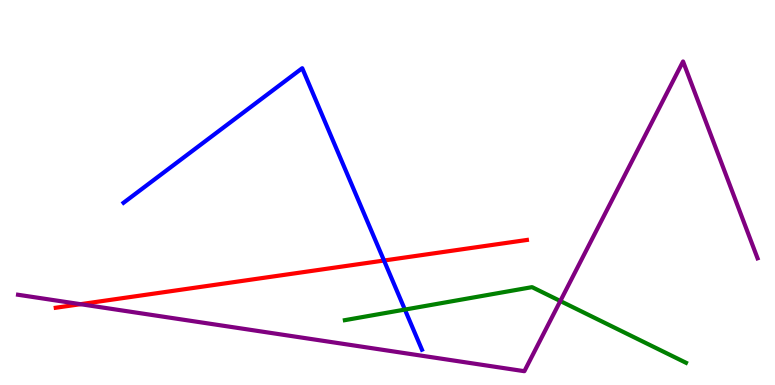[{'lines': ['blue', 'red'], 'intersections': [{'x': 4.95, 'y': 3.23}]}, {'lines': ['green', 'red'], 'intersections': []}, {'lines': ['purple', 'red'], 'intersections': [{'x': 1.04, 'y': 2.1}]}, {'lines': ['blue', 'green'], 'intersections': [{'x': 5.22, 'y': 1.96}]}, {'lines': ['blue', 'purple'], 'intersections': []}, {'lines': ['green', 'purple'], 'intersections': [{'x': 7.23, 'y': 2.18}]}]